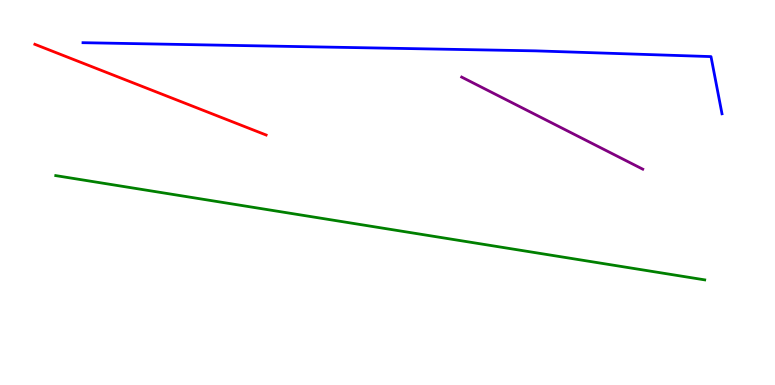[{'lines': ['blue', 'red'], 'intersections': []}, {'lines': ['green', 'red'], 'intersections': []}, {'lines': ['purple', 'red'], 'intersections': []}, {'lines': ['blue', 'green'], 'intersections': []}, {'lines': ['blue', 'purple'], 'intersections': []}, {'lines': ['green', 'purple'], 'intersections': []}]